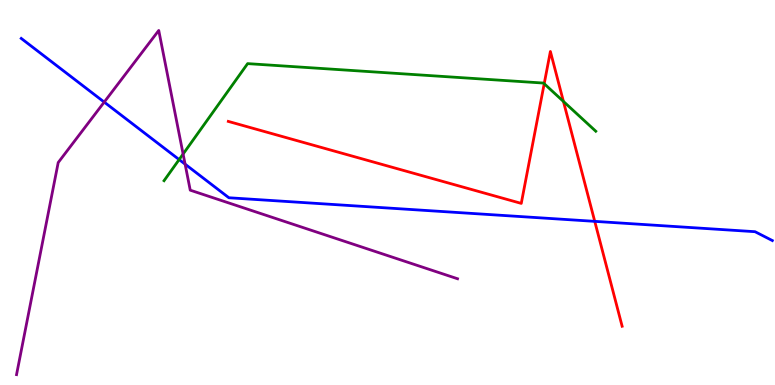[{'lines': ['blue', 'red'], 'intersections': [{'x': 7.67, 'y': 4.25}]}, {'lines': ['green', 'red'], 'intersections': [{'x': 7.02, 'y': 7.83}, {'x': 7.27, 'y': 7.37}]}, {'lines': ['purple', 'red'], 'intersections': []}, {'lines': ['blue', 'green'], 'intersections': [{'x': 2.31, 'y': 5.86}]}, {'lines': ['blue', 'purple'], 'intersections': [{'x': 1.34, 'y': 7.35}, {'x': 2.39, 'y': 5.74}]}, {'lines': ['green', 'purple'], 'intersections': [{'x': 2.36, 'y': 6.0}]}]